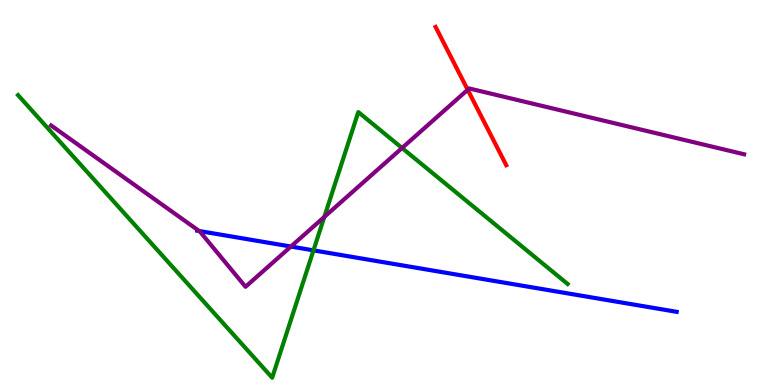[{'lines': ['blue', 'red'], 'intersections': []}, {'lines': ['green', 'red'], 'intersections': []}, {'lines': ['purple', 'red'], 'intersections': [{'x': 6.03, 'y': 7.67}]}, {'lines': ['blue', 'green'], 'intersections': [{'x': 4.04, 'y': 3.5}]}, {'lines': ['blue', 'purple'], 'intersections': [{'x': 2.57, 'y': 4.0}, {'x': 3.75, 'y': 3.6}]}, {'lines': ['green', 'purple'], 'intersections': [{'x': 4.18, 'y': 4.37}, {'x': 5.19, 'y': 6.16}]}]